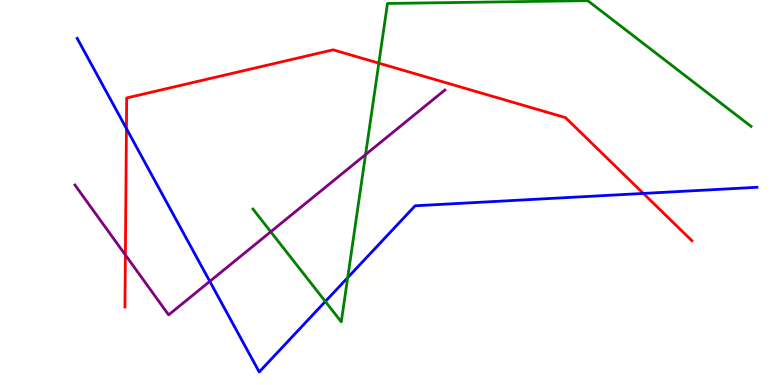[{'lines': ['blue', 'red'], 'intersections': [{'x': 1.63, 'y': 6.66}, {'x': 8.3, 'y': 4.98}]}, {'lines': ['green', 'red'], 'intersections': [{'x': 4.89, 'y': 8.36}]}, {'lines': ['purple', 'red'], 'intersections': [{'x': 1.62, 'y': 3.38}]}, {'lines': ['blue', 'green'], 'intersections': [{'x': 4.2, 'y': 2.17}, {'x': 4.49, 'y': 2.79}]}, {'lines': ['blue', 'purple'], 'intersections': [{'x': 2.71, 'y': 2.69}]}, {'lines': ['green', 'purple'], 'intersections': [{'x': 3.49, 'y': 3.98}, {'x': 4.72, 'y': 5.98}]}]